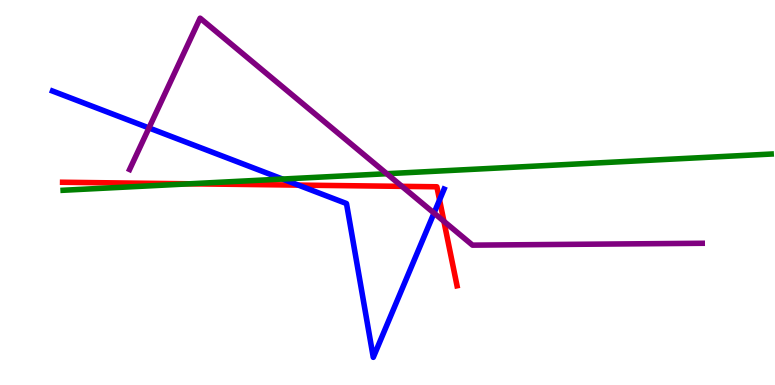[{'lines': ['blue', 'red'], 'intersections': [{'x': 3.85, 'y': 5.19}, {'x': 5.67, 'y': 4.81}]}, {'lines': ['green', 'red'], 'intersections': [{'x': 2.45, 'y': 5.23}]}, {'lines': ['purple', 'red'], 'intersections': [{'x': 5.19, 'y': 5.16}, {'x': 5.73, 'y': 4.25}]}, {'lines': ['blue', 'green'], 'intersections': [{'x': 3.65, 'y': 5.35}]}, {'lines': ['blue', 'purple'], 'intersections': [{'x': 1.92, 'y': 6.68}, {'x': 5.6, 'y': 4.47}]}, {'lines': ['green', 'purple'], 'intersections': [{'x': 4.99, 'y': 5.49}]}]